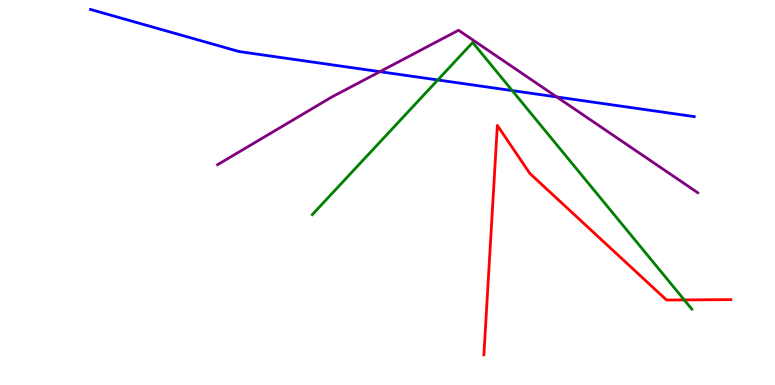[{'lines': ['blue', 'red'], 'intersections': []}, {'lines': ['green', 'red'], 'intersections': [{'x': 8.83, 'y': 2.21}]}, {'lines': ['purple', 'red'], 'intersections': []}, {'lines': ['blue', 'green'], 'intersections': [{'x': 5.65, 'y': 7.92}, {'x': 6.61, 'y': 7.65}]}, {'lines': ['blue', 'purple'], 'intersections': [{'x': 4.9, 'y': 8.14}, {'x': 7.18, 'y': 7.48}]}, {'lines': ['green', 'purple'], 'intersections': []}]